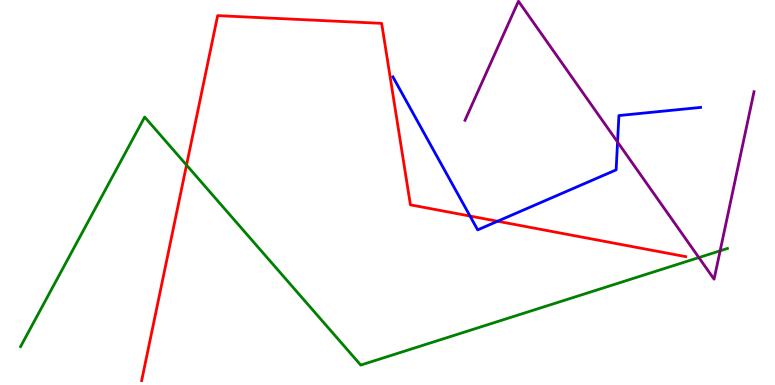[{'lines': ['blue', 'red'], 'intersections': [{'x': 6.06, 'y': 4.39}, {'x': 6.42, 'y': 4.25}]}, {'lines': ['green', 'red'], 'intersections': [{'x': 2.41, 'y': 5.71}]}, {'lines': ['purple', 'red'], 'intersections': []}, {'lines': ['blue', 'green'], 'intersections': []}, {'lines': ['blue', 'purple'], 'intersections': [{'x': 7.97, 'y': 6.31}]}, {'lines': ['green', 'purple'], 'intersections': [{'x': 9.02, 'y': 3.31}, {'x': 9.29, 'y': 3.49}]}]